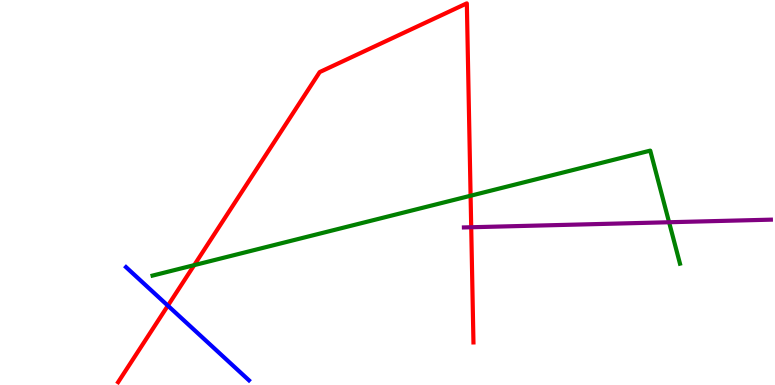[{'lines': ['blue', 'red'], 'intersections': [{'x': 2.17, 'y': 2.06}]}, {'lines': ['green', 'red'], 'intersections': [{'x': 2.51, 'y': 3.11}, {'x': 6.07, 'y': 4.92}]}, {'lines': ['purple', 'red'], 'intersections': [{'x': 6.08, 'y': 4.1}]}, {'lines': ['blue', 'green'], 'intersections': []}, {'lines': ['blue', 'purple'], 'intersections': []}, {'lines': ['green', 'purple'], 'intersections': [{'x': 8.63, 'y': 4.23}]}]